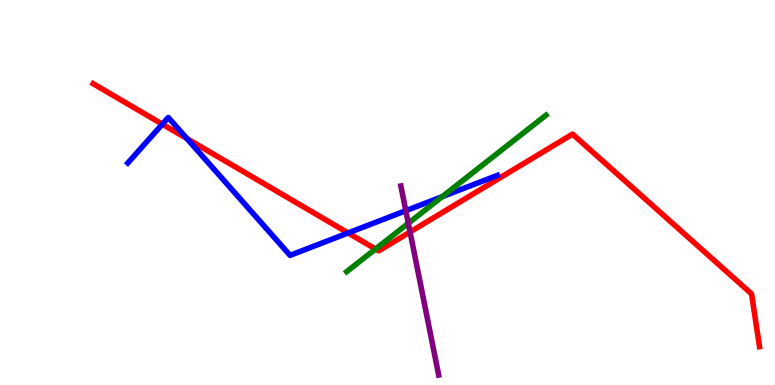[{'lines': ['blue', 'red'], 'intersections': [{'x': 2.09, 'y': 6.77}, {'x': 2.41, 'y': 6.4}, {'x': 4.49, 'y': 3.95}]}, {'lines': ['green', 'red'], 'intersections': [{'x': 4.85, 'y': 3.53}]}, {'lines': ['purple', 'red'], 'intersections': [{'x': 5.29, 'y': 3.97}]}, {'lines': ['blue', 'green'], 'intersections': [{'x': 5.71, 'y': 4.89}]}, {'lines': ['blue', 'purple'], 'intersections': [{'x': 5.24, 'y': 4.53}]}, {'lines': ['green', 'purple'], 'intersections': [{'x': 5.27, 'y': 4.2}]}]